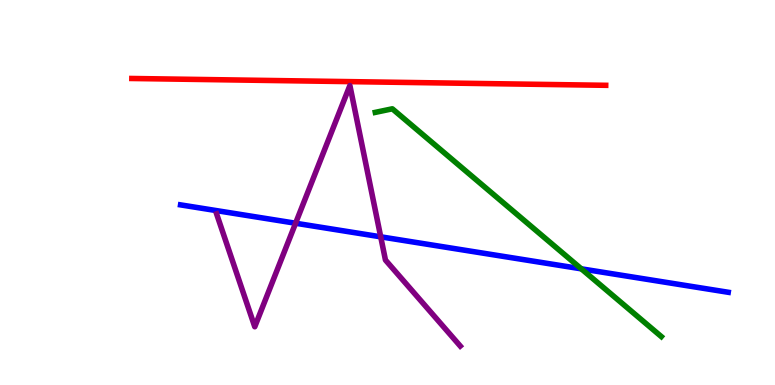[{'lines': ['blue', 'red'], 'intersections': []}, {'lines': ['green', 'red'], 'intersections': []}, {'lines': ['purple', 'red'], 'intersections': []}, {'lines': ['blue', 'green'], 'intersections': [{'x': 7.5, 'y': 3.02}]}, {'lines': ['blue', 'purple'], 'intersections': [{'x': 3.81, 'y': 4.2}, {'x': 4.91, 'y': 3.85}]}, {'lines': ['green', 'purple'], 'intersections': []}]